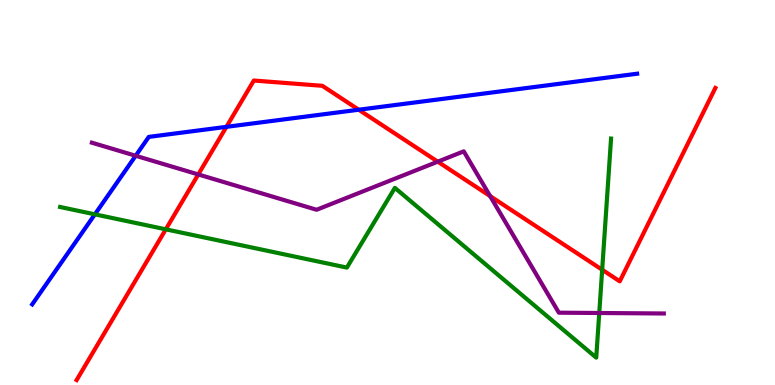[{'lines': ['blue', 'red'], 'intersections': [{'x': 2.92, 'y': 6.71}, {'x': 4.63, 'y': 7.15}]}, {'lines': ['green', 'red'], 'intersections': [{'x': 2.14, 'y': 4.04}, {'x': 7.77, 'y': 2.99}]}, {'lines': ['purple', 'red'], 'intersections': [{'x': 2.56, 'y': 5.47}, {'x': 5.65, 'y': 5.8}, {'x': 6.32, 'y': 4.91}]}, {'lines': ['blue', 'green'], 'intersections': [{'x': 1.22, 'y': 4.43}]}, {'lines': ['blue', 'purple'], 'intersections': [{'x': 1.75, 'y': 5.95}]}, {'lines': ['green', 'purple'], 'intersections': [{'x': 7.73, 'y': 1.87}]}]